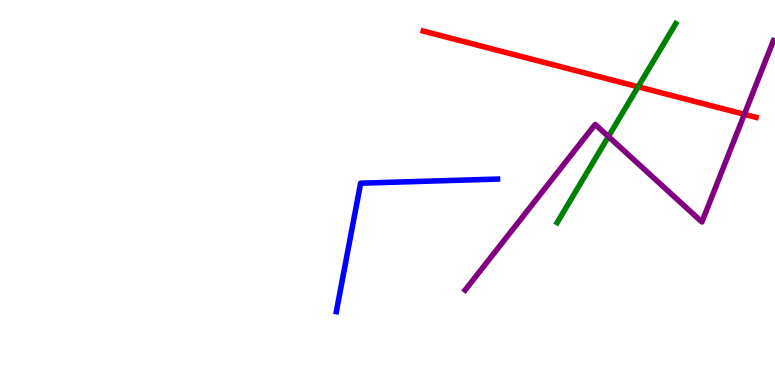[{'lines': ['blue', 'red'], 'intersections': []}, {'lines': ['green', 'red'], 'intersections': [{'x': 8.23, 'y': 7.75}]}, {'lines': ['purple', 'red'], 'intersections': [{'x': 9.6, 'y': 7.03}]}, {'lines': ['blue', 'green'], 'intersections': []}, {'lines': ['blue', 'purple'], 'intersections': []}, {'lines': ['green', 'purple'], 'intersections': [{'x': 7.85, 'y': 6.45}]}]